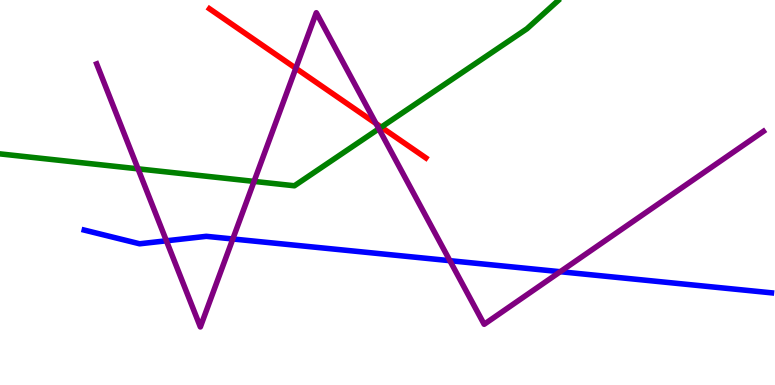[{'lines': ['blue', 'red'], 'intersections': []}, {'lines': ['green', 'red'], 'intersections': [{'x': 4.92, 'y': 6.7}]}, {'lines': ['purple', 'red'], 'intersections': [{'x': 3.82, 'y': 8.23}, {'x': 4.85, 'y': 6.79}]}, {'lines': ['blue', 'green'], 'intersections': []}, {'lines': ['blue', 'purple'], 'intersections': [{'x': 2.15, 'y': 3.75}, {'x': 3.0, 'y': 3.79}, {'x': 5.8, 'y': 3.23}, {'x': 7.23, 'y': 2.94}]}, {'lines': ['green', 'purple'], 'intersections': [{'x': 1.78, 'y': 5.61}, {'x': 3.28, 'y': 5.29}, {'x': 4.89, 'y': 6.66}]}]